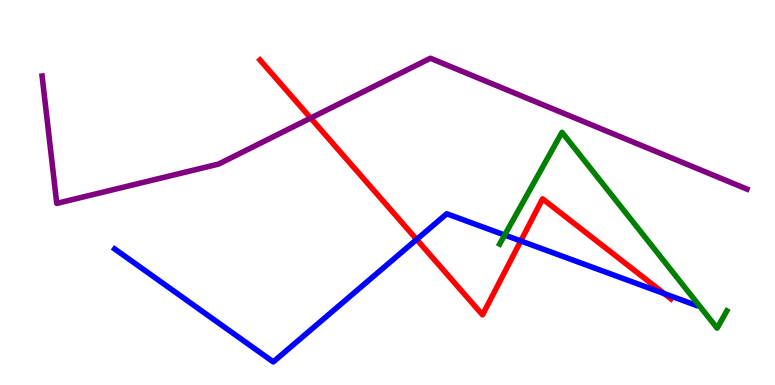[{'lines': ['blue', 'red'], 'intersections': [{'x': 5.38, 'y': 3.78}, {'x': 6.72, 'y': 3.74}, {'x': 8.57, 'y': 2.37}]}, {'lines': ['green', 'red'], 'intersections': []}, {'lines': ['purple', 'red'], 'intersections': [{'x': 4.01, 'y': 6.93}]}, {'lines': ['blue', 'green'], 'intersections': [{'x': 6.51, 'y': 3.9}]}, {'lines': ['blue', 'purple'], 'intersections': []}, {'lines': ['green', 'purple'], 'intersections': []}]